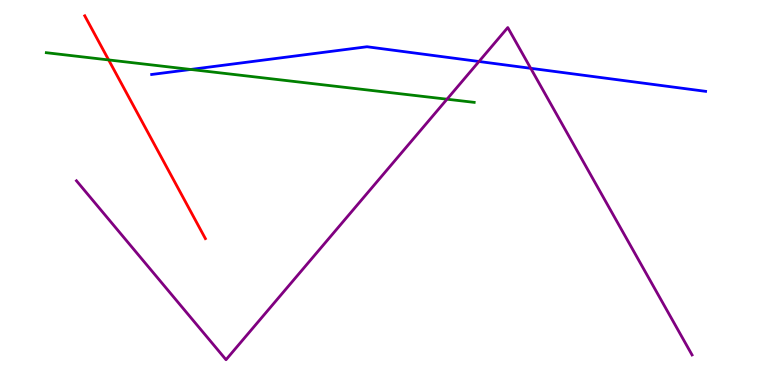[{'lines': ['blue', 'red'], 'intersections': []}, {'lines': ['green', 'red'], 'intersections': [{'x': 1.4, 'y': 8.44}]}, {'lines': ['purple', 'red'], 'intersections': []}, {'lines': ['blue', 'green'], 'intersections': [{'x': 2.46, 'y': 8.2}]}, {'lines': ['blue', 'purple'], 'intersections': [{'x': 6.18, 'y': 8.4}, {'x': 6.85, 'y': 8.23}]}, {'lines': ['green', 'purple'], 'intersections': [{'x': 5.77, 'y': 7.42}]}]